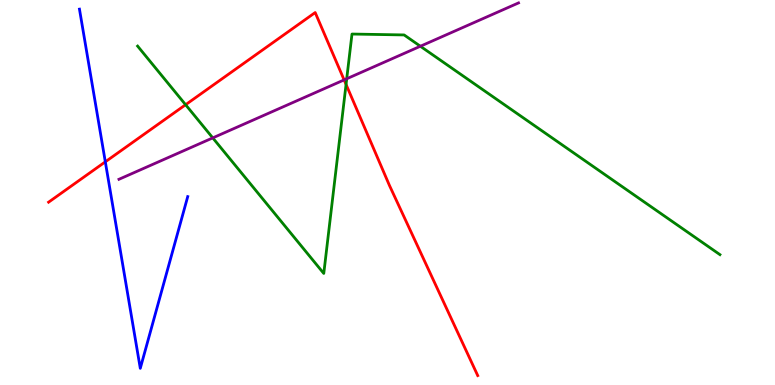[{'lines': ['blue', 'red'], 'intersections': [{'x': 1.36, 'y': 5.8}]}, {'lines': ['green', 'red'], 'intersections': [{'x': 2.39, 'y': 7.28}, {'x': 4.47, 'y': 7.81}]}, {'lines': ['purple', 'red'], 'intersections': [{'x': 4.44, 'y': 7.92}]}, {'lines': ['blue', 'green'], 'intersections': []}, {'lines': ['blue', 'purple'], 'intersections': []}, {'lines': ['green', 'purple'], 'intersections': [{'x': 2.75, 'y': 6.42}, {'x': 4.47, 'y': 7.95}, {'x': 5.42, 'y': 8.8}]}]